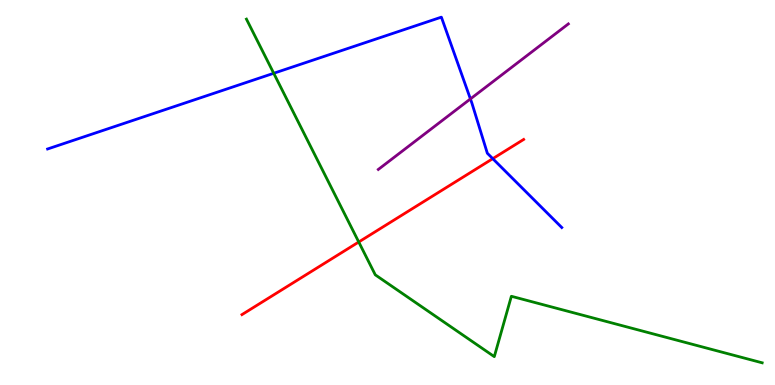[{'lines': ['blue', 'red'], 'intersections': [{'x': 6.36, 'y': 5.88}]}, {'lines': ['green', 'red'], 'intersections': [{'x': 4.63, 'y': 3.71}]}, {'lines': ['purple', 'red'], 'intersections': []}, {'lines': ['blue', 'green'], 'intersections': [{'x': 3.53, 'y': 8.1}]}, {'lines': ['blue', 'purple'], 'intersections': [{'x': 6.07, 'y': 7.43}]}, {'lines': ['green', 'purple'], 'intersections': []}]